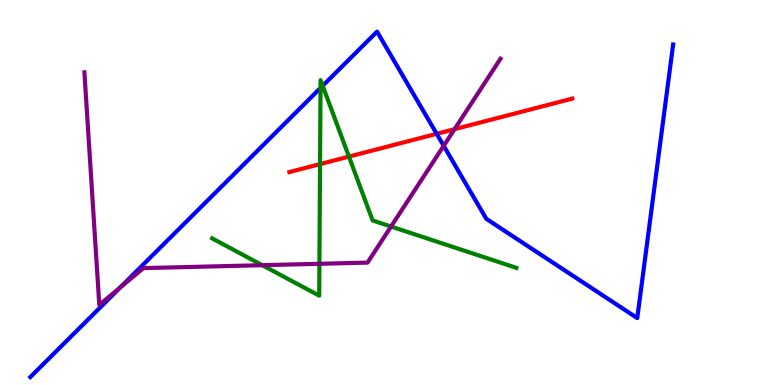[{'lines': ['blue', 'red'], 'intersections': [{'x': 5.63, 'y': 6.52}]}, {'lines': ['green', 'red'], 'intersections': [{'x': 4.13, 'y': 5.74}, {'x': 4.5, 'y': 5.93}]}, {'lines': ['purple', 'red'], 'intersections': [{'x': 5.87, 'y': 6.64}]}, {'lines': ['blue', 'green'], 'intersections': [{'x': 4.14, 'y': 7.72}, {'x': 4.16, 'y': 7.77}]}, {'lines': ['blue', 'purple'], 'intersections': [{'x': 1.56, 'y': 2.54}, {'x': 5.73, 'y': 6.21}]}, {'lines': ['green', 'purple'], 'intersections': [{'x': 3.38, 'y': 3.11}, {'x': 4.12, 'y': 3.15}, {'x': 5.05, 'y': 4.12}]}]